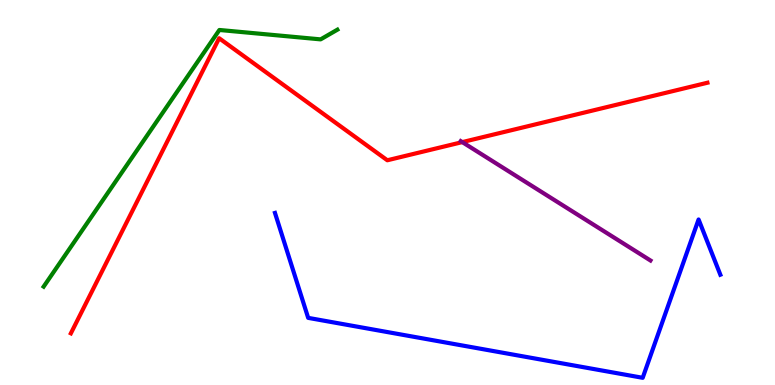[{'lines': ['blue', 'red'], 'intersections': []}, {'lines': ['green', 'red'], 'intersections': []}, {'lines': ['purple', 'red'], 'intersections': [{'x': 5.96, 'y': 6.31}]}, {'lines': ['blue', 'green'], 'intersections': []}, {'lines': ['blue', 'purple'], 'intersections': []}, {'lines': ['green', 'purple'], 'intersections': []}]